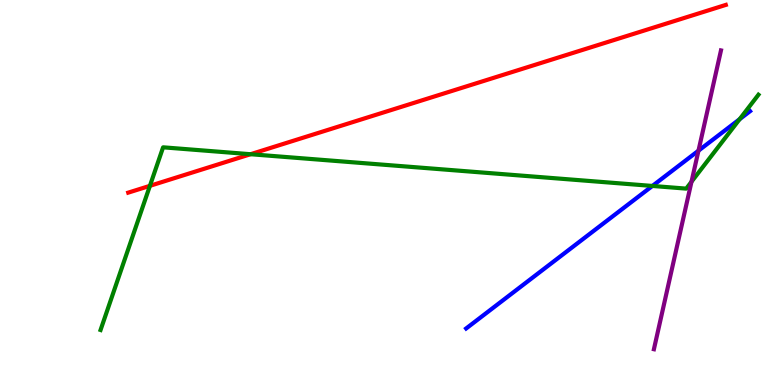[{'lines': ['blue', 'red'], 'intersections': []}, {'lines': ['green', 'red'], 'intersections': [{'x': 1.93, 'y': 5.17}, {'x': 3.23, 'y': 5.99}]}, {'lines': ['purple', 'red'], 'intersections': []}, {'lines': ['blue', 'green'], 'intersections': [{'x': 8.42, 'y': 5.17}, {'x': 9.54, 'y': 6.9}]}, {'lines': ['blue', 'purple'], 'intersections': [{'x': 9.01, 'y': 6.09}]}, {'lines': ['green', 'purple'], 'intersections': [{'x': 8.92, 'y': 5.28}]}]